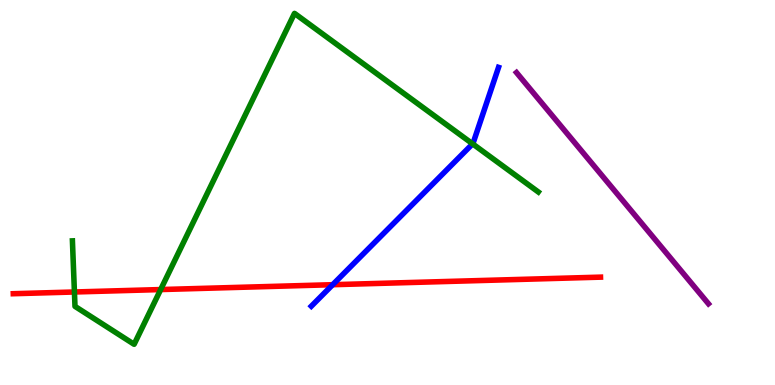[{'lines': ['blue', 'red'], 'intersections': [{'x': 4.29, 'y': 2.61}]}, {'lines': ['green', 'red'], 'intersections': [{'x': 0.96, 'y': 2.42}, {'x': 2.07, 'y': 2.48}]}, {'lines': ['purple', 'red'], 'intersections': []}, {'lines': ['blue', 'green'], 'intersections': [{'x': 6.1, 'y': 6.26}]}, {'lines': ['blue', 'purple'], 'intersections': []}, {'lines': ['green', 'purple'], 'intersections': []}]